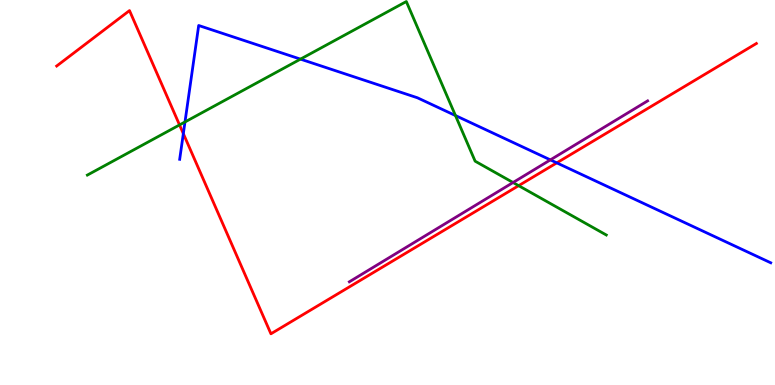[{'lines': ['blue', 'red'], 'intersections': [{'x': 2.37, 'y': 6.53}, {'x': 7.18, 'y': 5.77}]}, {'lines': ['green', 'red'], 'intersections': [{'x': 2.32, 'y': 6.76}, {'x': 6.69, 'y': 5.18}]}, {'lines': ['purple', 'red'], 'intersections': []}, {'lines': ['blue', 'green'], 'intersections': [{'x': 2.39, 'y': 6.83}, {'x': 3.88, 'y': 8.46}, {'x': 5.88, 'y': 7.0}]}, {'lines': ['blue', 'purple'], 'intersections': [{'x': 7.1, 'y': 5.85}]}, {'lines': ['green', 'purple'], 'intersections': [{'x': 6.62, 'y': 5.26}]}]